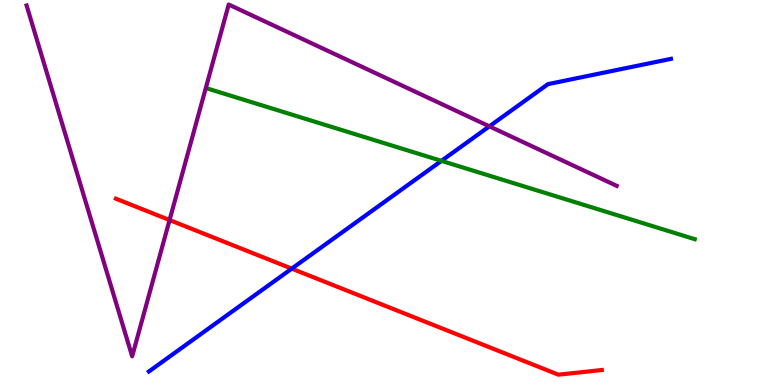[{'lines': ['blue', 'red'], 'intersections': [{'x': 3.76, 'y': 3.02}]}, {'lines': ['green', 'red'], 'intersections': []}, {'lines': ['purple', 'red'], 'intersections': [{'x': 2.19, 'y': 4.28}]}, {'lines': ['blue', 'green'], 'intersections': [{'x': 5.7, 'y': 5.82}]}, {'lines': ['blue', 'purple'], 'intersections': [{'x': 6.31, 'y': 6.72}]}, {'lines': ['green', 'purple'], 'intersections': []}]